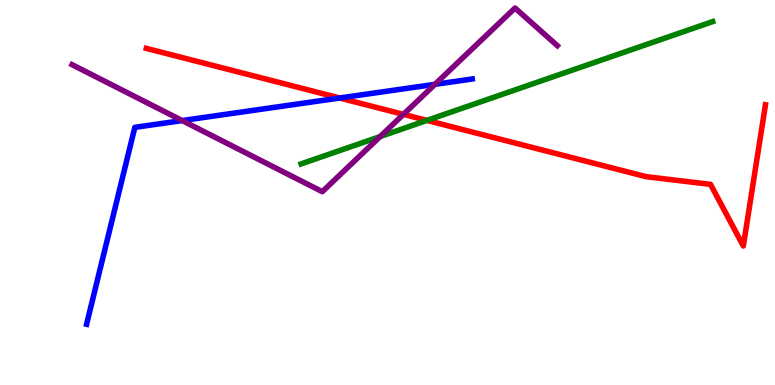[{'lines': ['blue', 'red'], 'intersections': [{'x': 4.38, 'y': 7.45}]}, {'lines': ['green', 'red'], 'intersections': [{'x': 5.51, 'y': 6.87}]}, {'lines': ['purple', 'red'], 'intersections': [{'x': 5.21, 'y': 7.03}]}, {'lines': ['blue', 'green'], 'intersections': []}, {'lines': ['blue', 'purple'], 'intersections': [{'x': 2.35, 'y': 6.87}, {'x': 5.61, 'y': 7.81}]}, {'lines': ['green', 'purple'], 'intersections': [{'x': 4.9, 'y': 6.45}]}]